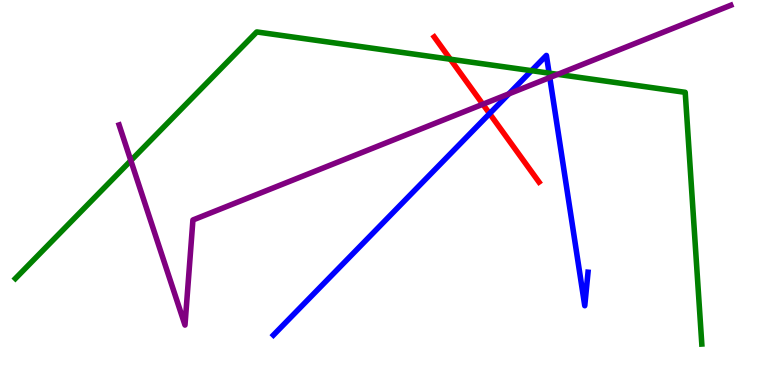[{'lines': ['blue', 'red'], 'intersections': [{'x': 6.32, 'y': 7.05}]}, {'lines': ['green', 'red'], 'intersections': [{'x': 5.81, 'y': 8.46}]}, {'lines': ['purple', 'red'], 'intersections': [{'x': 6.23, 'y': 7.29}]}, {'lines': ['blue', 'green'], 'intersections': [{'x': 6.86, 'y': 8.16}, {'x': 7.09, 'y': 8.1}]}, {'lines': ['blue', 'purple'], 'intersections': [{'x': 6.57, 'y': 7.56}, {'x': 7.09, 'y': 7.99}]}, {'lines': ['green', 'purple'], 'intersections': [{'x': 1.69, 'y': 5.83}, {'x': 7.2, 'y': 8.07}]}]